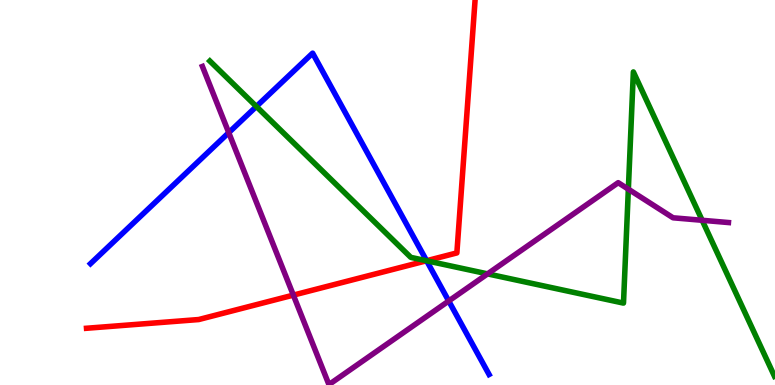[{'lines': ['blue', 'red'], 'intersections': [{'x': 5.5, 'y': 3.23}]}, {'lines': ['green', 'red'], 'intersections': [{'x': 5.5, 'y': 3.23}]}, {'lines': ['purple', 'red'], 'intersections': [{'x': 3.79, 'y': 2.33}]}, {'lines': ['blue', 'green'], 'intersections': [{'x': 3.31, 'y': 7.23}, {'x': 5.5, 'y': 3.23}]}, {'lines': ['blue', 'purple'], 'intersections': [{'x': 2.95, 'y': 6.55}, {'x': 5.79, 'y': 2.18}]}, {'lines': ['green', 'purple'], 'intersections': [{'x': 6.29, 'y': 2.89}, {'x': 8.11, 'y': 5.09}, {'x': 9.06, 'y': 4.28}]}]